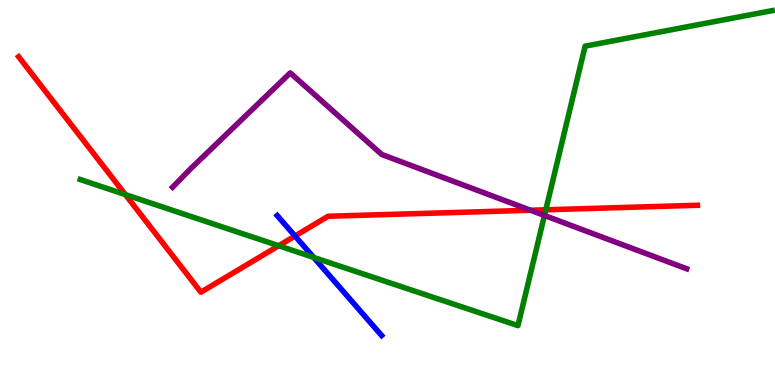[{'lines': ['blue', 'red'], 'intersections': [{'x': 3.81, 'y': 3.87}]}, {'lines': ['green', 'red'], 'intersections': [{'x': 1.62, 'y': 4.95}, {'x': 3.6, 'y': 3.62}, {'x': 7.04, 'y': 4.55}]}, {'lines': ['purple', 'red'], 'intersections': [{'x': 6.85, 'y': 4.54}]}, {'lines': ['blue', 'green'], 'intersections': [{'x': 4.05, 'y': 3.31}]}, {'lines': ['blue', 'purple'], 'intersections': []}, {'lines': ['green', 'purple'], 'intersections': [{'x': 7.03, 'y': 4.4}]}]